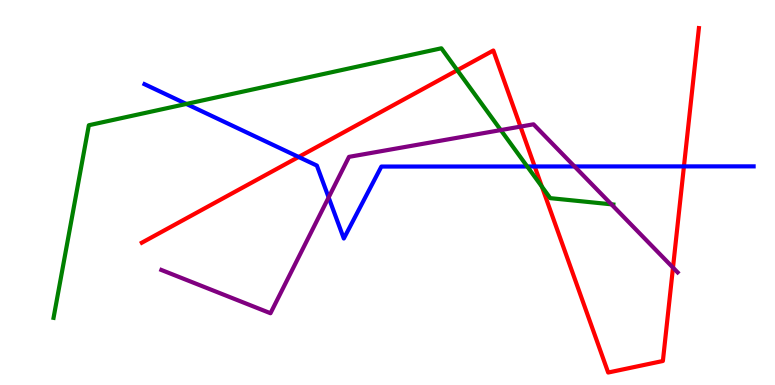[{'lines': ['blue', 'red'], 'intersections': [{'x': 3.85, 'y': 5.92}, {'x': 6.9, 'y': 5.68}, {'x': 8.83, 'y': 5.68}]}, {'lines': ['green', 'red'], 'intersections': [{'x': 5.9, 'y': 8.18}, {'x': 6.99, 'y': 5.15}]}, {'lines': ['purple', 'red'], 'intersections': [{'x': 6.72, 'y': 6.71}, {'x': 8.68, 'y': 3.05}]}, {'lines': ['blue', 'green'], 'intersections': [{'x': 2.4, 'y': 7.3}, {'x': 6.8, 'y': 5.68}]}, {'lines': ['blue', 'purple'], 'intersections': [{'x': 4.24, 'y': 4.87}, {'x': 7.41, 'y': 5.68}]}, {'lines': ['green', 'purple'], 'intersections': [{'x': 6.46, 'y': 6.62}, {'x': 7.89, 'y': 4.69}]}]